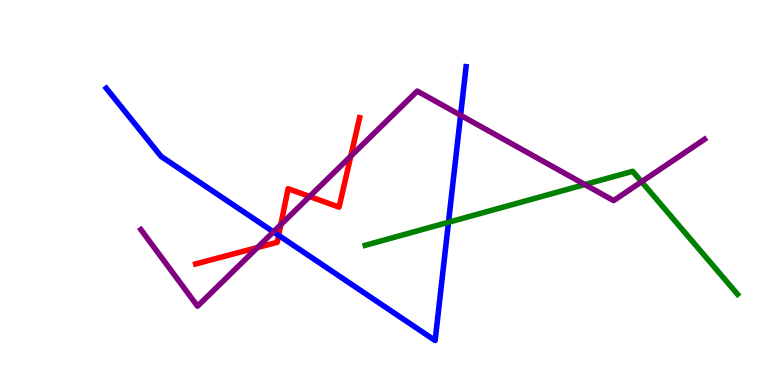[{'lines': ['blue', 'red'], 'intersections': [{'x': 3.6, 'y': 3.89}]}, {'lines': ['green', 'red'], 'intersections': []}, {'lines': ['purple', 'red'], 'intersections': [{'x': 3.32, 'y': 3.57}, {'x': 3.62, 'y': 4.17}, {'x': 3.99, 'y': 4.9}, {'x': 4.53, 'y': 5.94}]}, {'lines': ['blue', 'green'], 'intersections': [{'x': 5.79, 'y': 4.23}]}, {'lines': ['blue', 'purple'], 'intersections': [{'x': 3.53, 'y': 3.98}, {'x': 5.94, 'y': 7.01}]}, {'lines': ['green', 'purple'], 'intersections': [{'x': 7.55, 'y': 5.21}, {'x': 8.28, 'y': 5.28}]}]